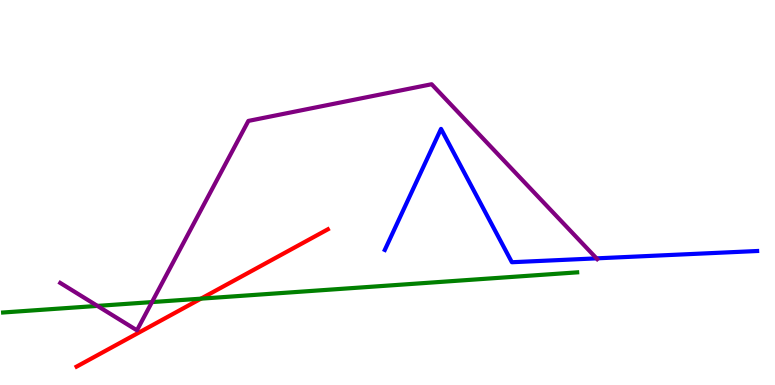[{'lines': ['blue', 'red'], 'intersections': []}, {'lines': ['green', 'red'], 'intersections': [{'x': 2.59, 'y': 2.24}]}, {'lines': ['purple', 'red'], 'intersections': []}, {'lines': ['blue', 'green'], 'intersections': []}, {'lines': ['blue', 'purple'], 'intersections': [{'x': 7.7, 'y': 3.29}]}, {'lines': ['green', 'purple'], 'intersections': [{'x': 1.26, 'y': 2.05}, {'x': 1.96, 'y': 2.15}]}]